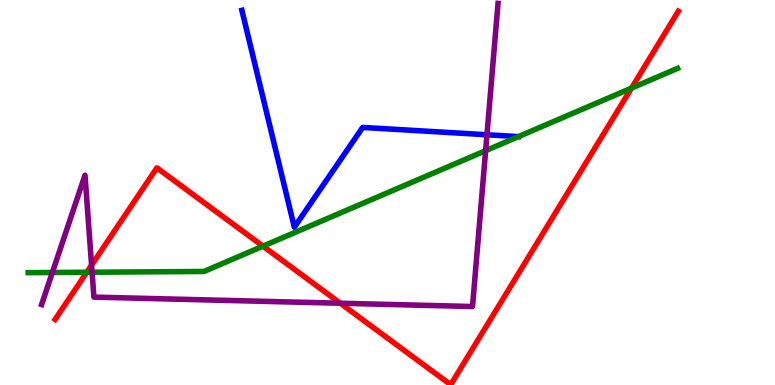[{'lines': ['blue', 'red'], 'intersections': []}, {'lines': ['green', 'red'], 'intersections': [{'x': 1.12, 'y': 2.93}, {'x': 3.39, 'y': 3.61}, {'x': 8.15, 'y': 7.71}]}, {'lines': ['purple', 'red'], 'intersections': [{'x': 1.18, 'y': 3.11}, {'x': 4.39, 'y': 2.12}]}, {'lines': ['blue', 'green'], 'intersections': [{'x': 6.69, 'y': 6.45}]}, {'lines': ['blue', 'purple'], 'intersections': [{'x': 6.28, 'y': 6.5}]}, {'lines': ['green', 'purple'], 'intersections': [{'x': 0.676, 'y': 2.92}, {'x': 1.19, 'y': 2.93}, {'x': 6.27, 'y': 6.09}]}]